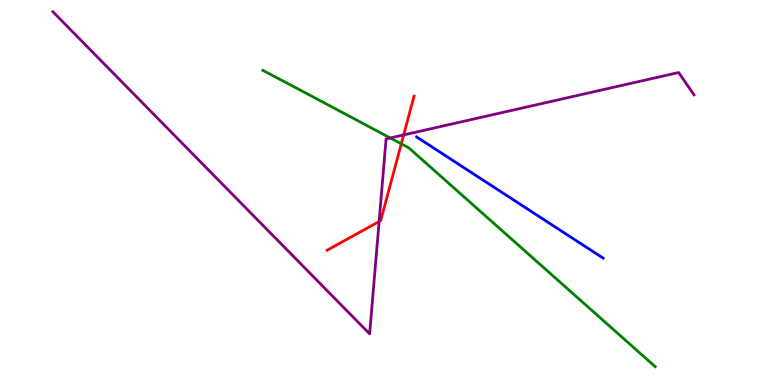[{'lines': ['blue', 'red'], 'intersections': []}, {'lines': ['green', 'red'], 'intersections': [{'x': 5.18, 'y': 6.26}]}, {'lines': ['purple', 'red'], 'intersections': [{'x': 4.89, 'y': 4.25}, {'x': 5.21, 'y': 6.5}]}, {'lines': ['blue', 'green'], 'intersections': []}, {'lines': ['blue', 'purple'], 'intersections': []}, {'lines': ['green', 'purple'], 'intersections': [{'x': 5.04, 'y': 6.42}]}]